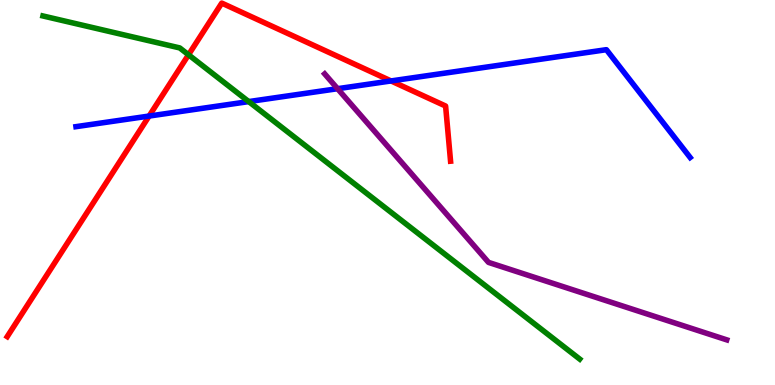[{'lines': ['blue', 'red'], 'intersections': [{'x': 1.92, 'y': 6.99}, {'x': 5.05, 'y': 7.9}]}, {'lines': ['green', 'red'], 'intersections': [{'x': 2.43, 'y': 8.58}]}, {'lines': ['purple', 'red'], 'intersections': []}, {'lines': ['blue', 'green'], 'intersections': [{'x': 3.21, 'y': 7.36}]}, {'lines': ['blue', 'purple'], 'intersections': [{'x': 4.36, 'y': 7.7}]}, {'lines': ['green', 'purple'], 'intersections': []}]